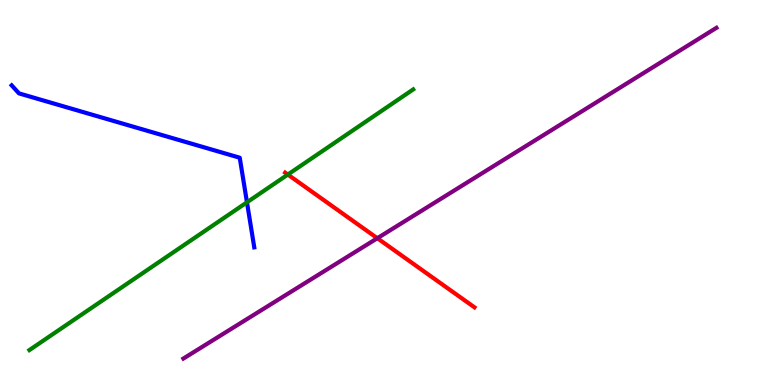[{'lines': ['blue', 'red'], 'intersections': []}, {'lines': ['green', 'red'], 'intersections': [{'x': 3.71, 'y': 5.47}]}, {'lines': ['purple', 'red'], 'intersections': [{'x': 4.87, 'y': 3.81}]}, {'lines': ['blue', 'green'], 'intersections': [{'x': 3.19, 'y': 4.74}]}, {'lines': ['blue', 'purple'], 'intersections': []}, {'lines': ['green', 'purple'], 'intersections': []}]